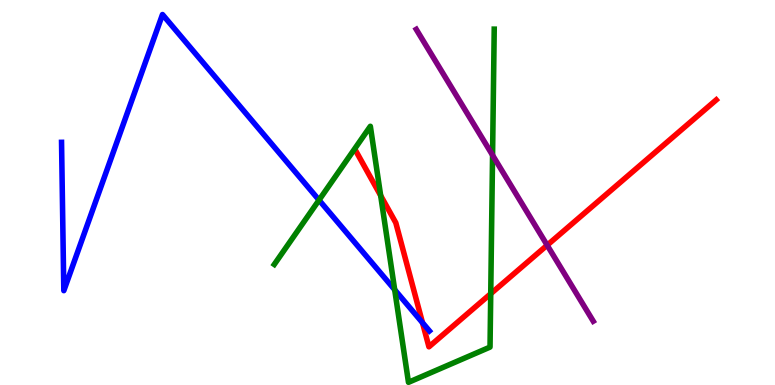[{'lines': ['blue', 'red'], 'intersections': [{'x': 5.45, 'y': 1.62}]}, {'lines': ['green', 'red'], 'intersections': [{'x': 4.91, 'y': 4.92}, {'x': 6.33, 'y': 2.37}]}, {'lines': ['purple', 'red'], 'intersections': [{'x': 7.06, 'y': 3.63}]}, {'lines': ['blue', 'green'], 'intersections': [{'x': 4.12, 'y': 4.8}, {'x': 5.09, 'y': 2.47}]}, {'lines': ['blue', 'purple'], 'intersections': []}, {'lines': ['green', 'purple'], 'intersections': [{'x': 6.36, 'y': 5.97}]}]